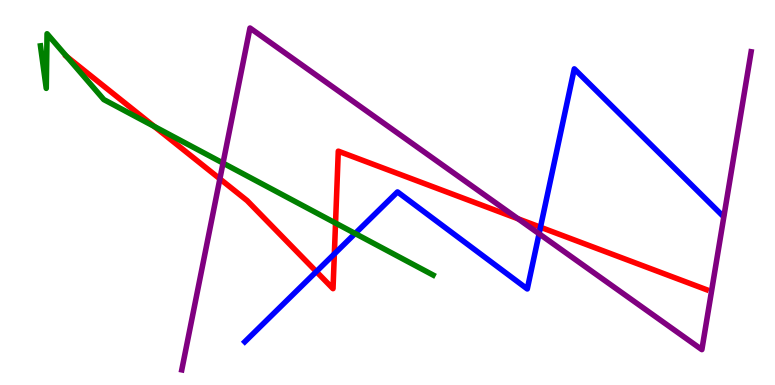[{'lines': ['blue', 'red'], 'intersections': [{'x': 4.08, 'y': 2.95}, {'x': 4.31, 'y': 3.41}, {'x': 6.97, 'y': 4.1}]}, {'lines': ['green', 'red'], 'intersections': [{'x': 0.861, 'y': 8.53}, {'x': 1.99, 'y': 6.72}, {'x': 4.33, 'y': 4.21}]}, {'lines': ['purple', 'red'], 'intersections': [{'x': 2.84, 'y': 5.35}, {'x': 6.68, 'y': 4.32}]}, {'lines': ['blue', 'green'], 'intersections': [{'x': 4.58, 'y': 3.93}]}, {'lines': ['blue', 'purple'], 'intersections': [{'x': 6.96, 'y': 3.93}]}, {'lines': ['green', 'purple'], 'intersections': [{'x': 2.88, 'y': 5.76}]}]